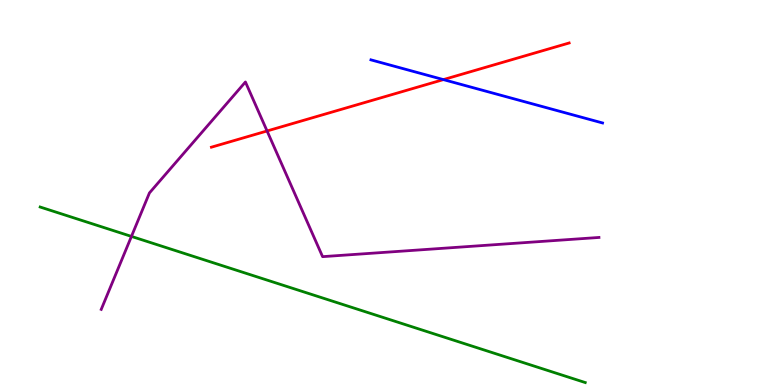[{'lines': ['blue', 'red'], 'intersections': [{'x': 5.72, 'y': 7.93}]}, {'lines': ['green', 'red'], 'intersections': []}, {'lines': ['purple', 'red'], 'intersections': [{'x': 3.45, 'y': 6.6}]}, {'lines': ['blue', 'green'], 'intersections': []}, {'lines': ['blue', 'purple'], 'intersections': []}, {'lines': ['green', 'purple'], 'intersections': [{'x': 1.7, 'y': 3.86}]}]